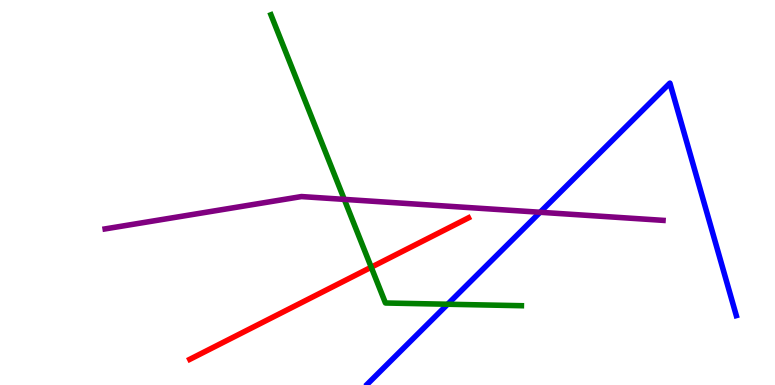[{'lines': ['blue', 'red'], 'intersections': []}, {'lines': ['green', 'red'], 'intersections': [{'x': 4.79, 'y': 3.06}]}, {'lines': ['purple', 'red'], 'intersections': []}, {'lines': ['blue', 'green'], 'intersections': [{'x': 5.78, 'y': 2.1}]}, {'lines': ['blue', 'purple'], 'intersections': [{'x': 6.97, 'y': 4.49}]}, {'lines': ['green', 'purple'], 'intersections': [{'x': 4.44, 'y': 4.82}]}]